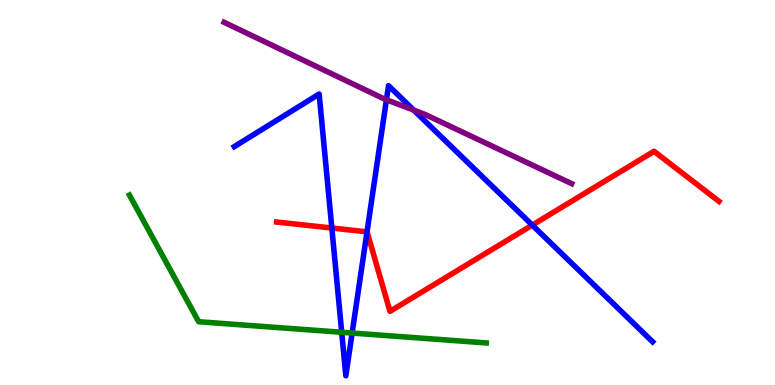[{'lines': ['blue', 'red'], 'intersections': [{'x': 4.28, 'y': 4.08}, {'x': 4.74, 'y': 3.98}, {'x': 6.87, 'y': 4.15}]}, {'lines': ['green', 'red'], 'intersections': []}, {'lines': ['purple', 'red'], 'intersections': []}, {'lines': ['blue', 'green'], 'intersections': [{'x': 4.41, 'y': 1.37}, {'x': 4.54, 'y': 1.35}]}, {'lines': ['blue', 'purple'], 'intersections': [{'x': 4.99, 'y': 7.41}, {'x': 5.34, 'y': 7.14}]}, {'lines': ['green', 'purple'], 'intersections': []}]